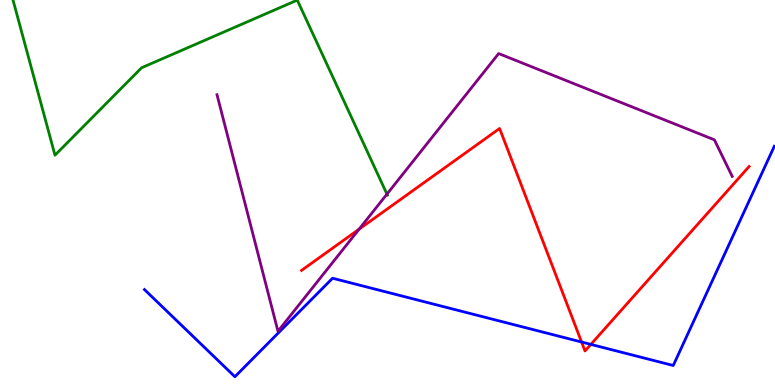[{'lines': ['blue', 'red'], 'intersections': [{'x': 7.5, 'y': 1.12}, {'x': 7.62, 'y': 1.05}]}, {'lines': ['green', 'red'], 'intersections': []}, {'lines': ['purple', 'red'], 'intersections': [{'x': 4.63, 'y': 4.05}]}, {'lines': ['blue', 'green'], 'intersections': []}, {'lines': ['blue', 'purple'], 'intersections': []}, {'lines': ['green', 'purple'], 'intersections': [{'x': 4.99, 'y': 4.96}]}]